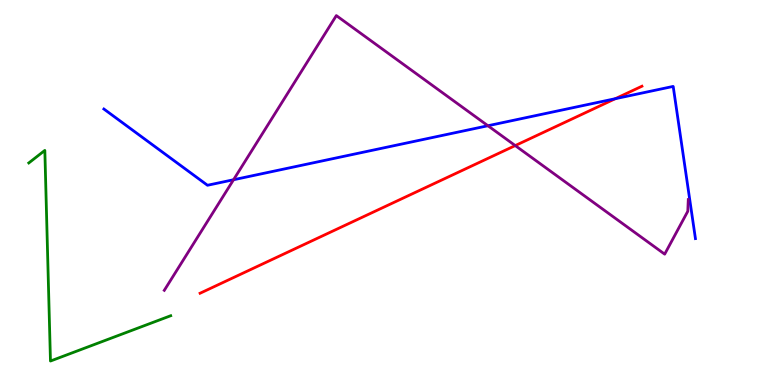[{'lines': ['blue', 'red'], 'intersections': [{'x': 7.94, 'y': 7.44}]}, {'lines': ['green', 'red'], 'intersections': []}, {'lines': ['purple', 'red'], 'intersections': [{'x': 6.65, 'y': 6.22}]}, {'lines': ['blue', 'green'], 'intersections': []}, {'lines': ['blue', 'purple'], 'intersections': [{'x': 3.01, 'y': 5.33}, {'x': 6.3, 'y': 6.73}]}, {'lines': ['green', 'purple'], 'intersections': []}]